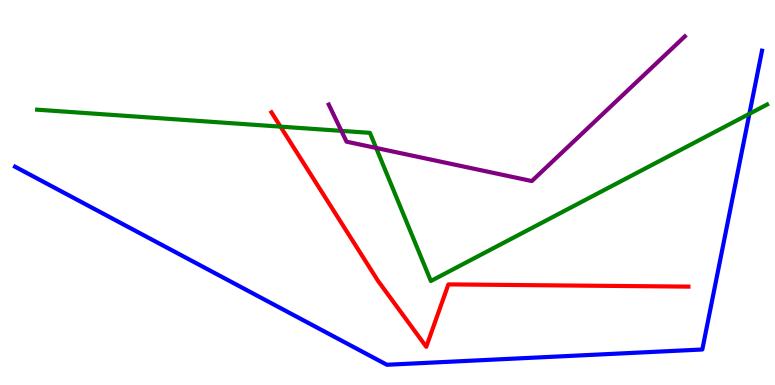[{'lines': ['blue', 'red'], 'intersections': []}, {'lines': ['green', 'red'], 'intersections': [{'x': 3.62, 'y': 6.71}]}, {'lines': ['purple', 'red'], 'intersections': []}, {'lines': ['blue', 'green'], 'intersections': [{'x': 9.67, 'y': 7.04}]}, {'lines': ['blue', 'purple'], 'intersections': []}, {'lines': ['green', 'purple'], 'intersections': [{'x': 4.4, 'y': 6.6}, {'x': 4.85, 'y': 6.16}]}]